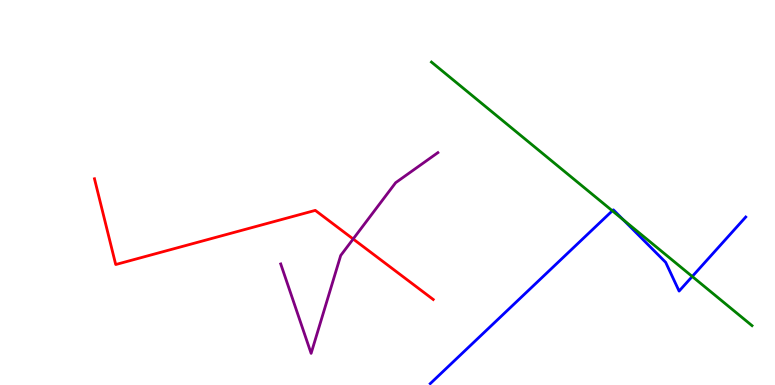[{'lines': ['blue', 'red'], 'intersections': []}, {'lines': ['green', 'red'], 'intersections': []}, {'lines': ['purple', 'red'], 'intersections': [{'x': 4.56, 'y': 3.79}]}, {'lines': ['blue', 'green'], 'intersections': [{'x': 7.9, 'y': 4.52}, {'x': 8.04, 'y': 4.29}, {'x': 8.93, 'y': 2.82}]}, {'lines': ['blue', 'purple'], 'intersections': []}, {'lines': ['green', 'purple'], 'intersections': []}]